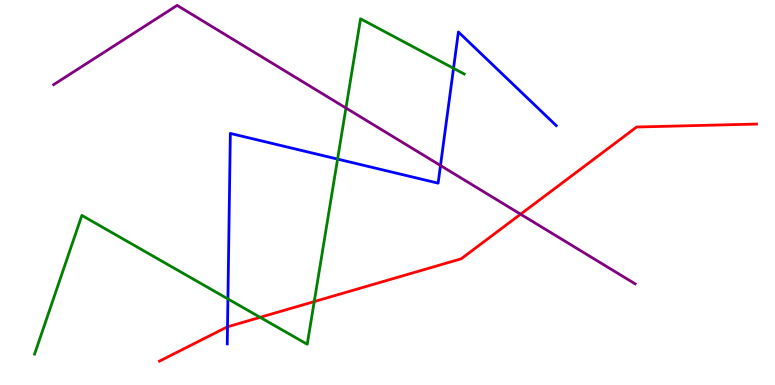[{'lines': ['blue', 'red'], 'intersections': [{'x': 2.94, 'y': 1.51}]}, {'lines': ['green', 'red'], 'intersections': [{'x': 3.36, 'y': 1.76}, {'x': 4.05, 'y': 2.17}]}, {'lines': ['purple', 'red'], 'intersections': [{'x': 6.72, 'y': 4.44}]}, {'lines': ['blue', 'green'], 'intersections': [{'x': 2.94, 'y': 2.24}, {'x': 4.36, 'y': 5.87}, {'x': 5.85, 'y': 8.23}]}, {'lines': ['blue', 'purple'], 'intersections': [{'x': 5.68, 'y': 5.7}]}, {'lines': ['green', 'purple'], 'intersections': [{'x': 4.46, 'y': 7.19}]}]